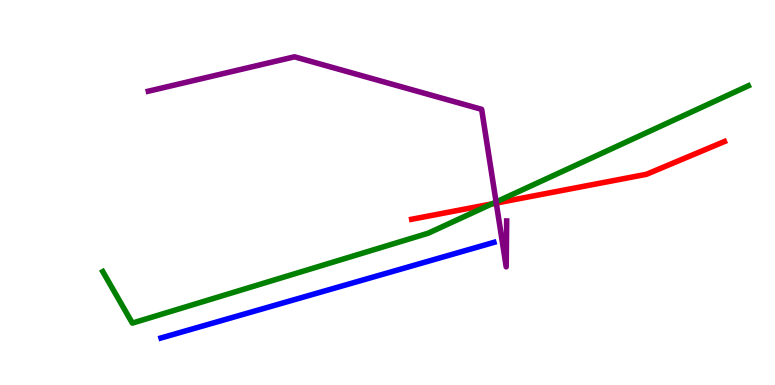[{'lines': ['blue', 'red'], 'intersections': []}, {'lines': ['green', 'red'], 'intersections': [{'x': 6.35, 'y': 4.7}]}, {'lines': ['purple', 'red'], 'intersections': [{'x': 6.4, 'y': 4.73}]}, {'lines': ['blue', 'green'], 'intersections': []}, {'lines': ['blue', 'purple'], 'intersections': []}, {'lines': ['green', 'purple'], 'intersections': [{'x': 6.4, 'y': 4.75}]}]